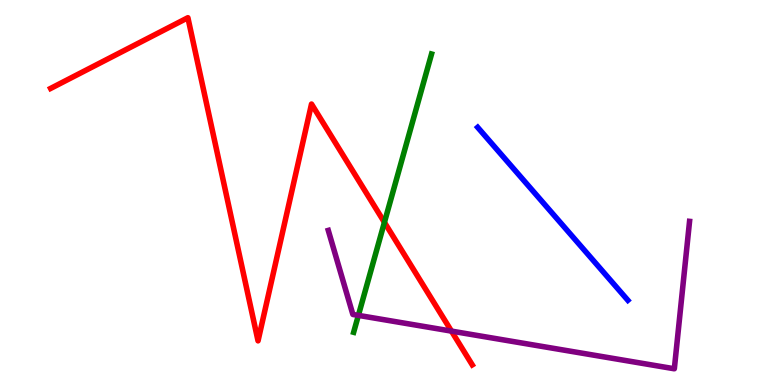[{'lines': ['blue', 'red'], 'intersections': []}, {'lines': ['green', 'red'], 'intersections': [{'x': 4.96, 'y': 4.22}]}, {'lines': ['purple', 'red'], 'intersections': [{'x': 5.83, 'y': 1.4}]}, {'lines': ['blue', 'green'], 'intersections': []}, {'lines': ['blue', 'purple'], 'intersections': []}, {'lines': ['green', 'purple'], 'intersections': [{'x': 4.62, 'y': 1.81}]}]